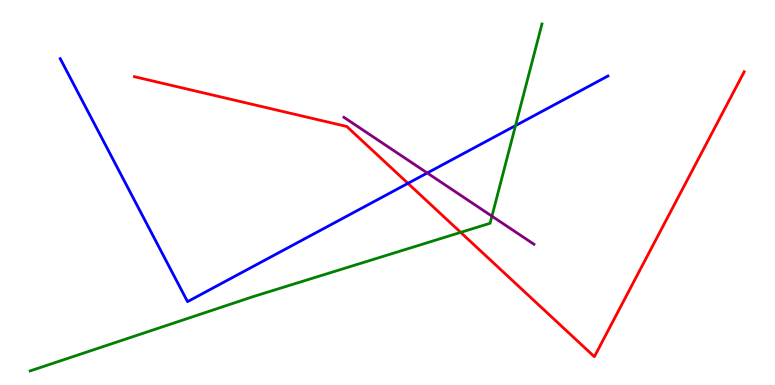[{'lines': ['blue', 'red'], 'intersections': [{'x': 5.26, 'y': 5.24}]}, {'lines': ['green', 'red'], 'intersections': [{'x': 5.94, 'y': 3.96}]}, {'lines': ['purple', 'red'], 'intersections': []}, {'lines': ['blue', 'green'], 'intersections': [{'x': 6.65, 'y': 6.74}]}, {'lines': ['blue', 'purple'], 'intersections': [{'x': 5.51, 'y': 5.51}]}, {'lines': ['green', 'purple'], 'intersections': [{'x': 6.35, 'y': 4.38}]}]